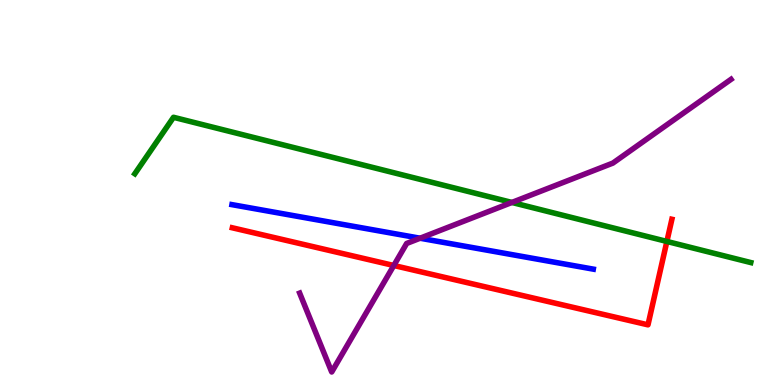[{'lines': ['blue', 'red'], 'intersections': []}, {'lines': ['green', 'red'], 'intersections': [{'x': 8.6, 'y': 3.73}]}, {'lines': ['purple', 'red'], 'intersections': [{'x': 5.08, 'y': 3.1}]}, {'lines': ['blue', 'green'], 'intersections': []}, {'lines': ['blue', 'purple'], 'intersections': [{'x': 5.42, 'y': 3.81}]}, {'lines': ['green', 'purple'], 'intersections': [{'x': 6.61, 'y': 4.74}]}]